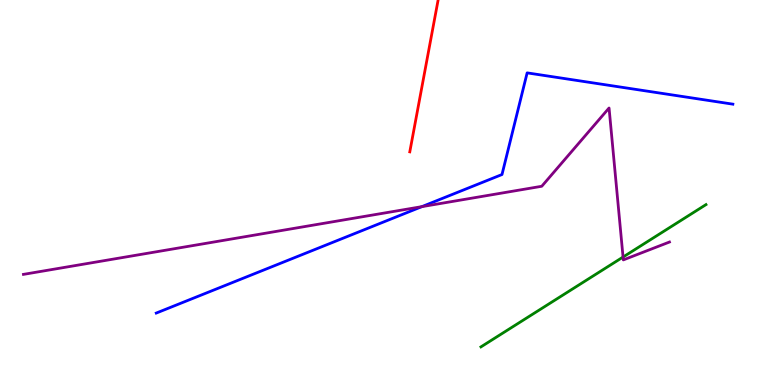[{'lines': ['blue', 'red'], 'intersections': []}, {'lines': ['green', 'red'], 'intersections': []}, {'lines': ['purple', 'red'], 'intersections': []}, {'lines': ['blue', 'green'], 'intersections': []}, {'lines': ['blue', 'purple'], 'intersections': [{'x': 5.44, 'y': 4.63}]}, {'lines': ['green', 'purple'], 'intersections': [{'x': 8.04, 'y': 3.32}]}]